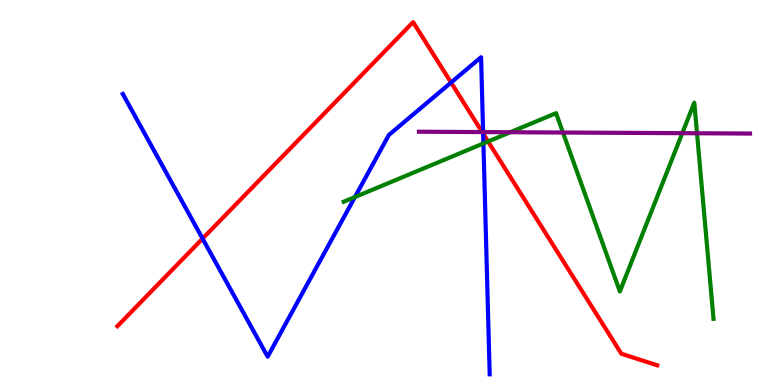[{'lines': ['blue', 'red'], 'intersections': [{'x': 2.61, 'y': 3.8}, {'x': 5.82, 'y': 7.86}, {'x': 6.23, 'y': 6.53}]}, {'lines': ['green', 'red'], 'intersections': [{'x': 6.3, 'y': 6.32}]}, {'lines': ['purple', 'red'], 'intersections': [{'x': 6.22, 'y': 6.57}]}, {'lines': ['blue', 'green'], 'intersections': [{'x': 4.58, 'y': 4.88}, {'x': 6.24, 'y': 6.27}]}, {'lines': ['blue', 'purple'], 'intersections': [{'x': 6.23, 'y': 6.57}]}, {'lines': ['green', 'purple'], 'intersections': [{'x': 6.58, 'y': 6.57}, {'x': 7.26, 'y': 6.56}, {'x': 8.8, 'y': 6.54}, {'x': 8.99, 'y': 6.54}]}]